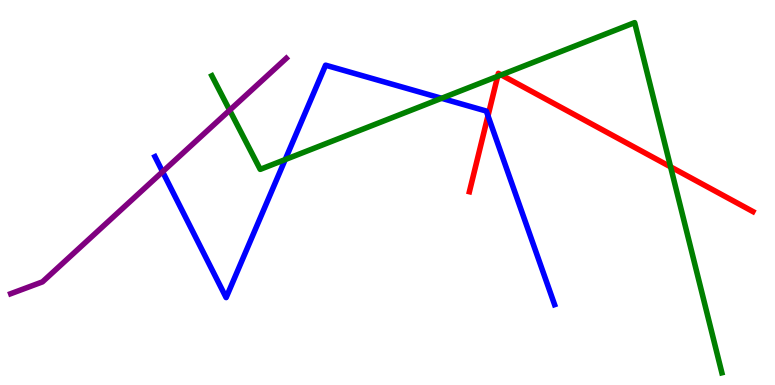[{'lines': ['blue', 'red'], 'intersections': [{'x': 6.3, 'y': 6.99}]}, {'lines': ['green', 'red'], 'intersections': [{'x': 6.42, 'y': 8.02}, {'x': 6.47, 'y': 8.05}, {'x': 8.65, 'y': 5.67}]}, {'lines': ['purple', 'red'], 'intersections': []}, {'lines': ['blue', 'green'], 'intersections': [{'x': 3.68, 'y': 5.86}, {'x': 5.7, 'y': 7.45}]}, {'lines': ['blue', 'purple'], 'intersections': [{'x': 2.1, 'y': 5.54}]}, {'lines': ['green', 'purple'], 'intersections': [{'x': 2.96, 'y': 7.14}]}]